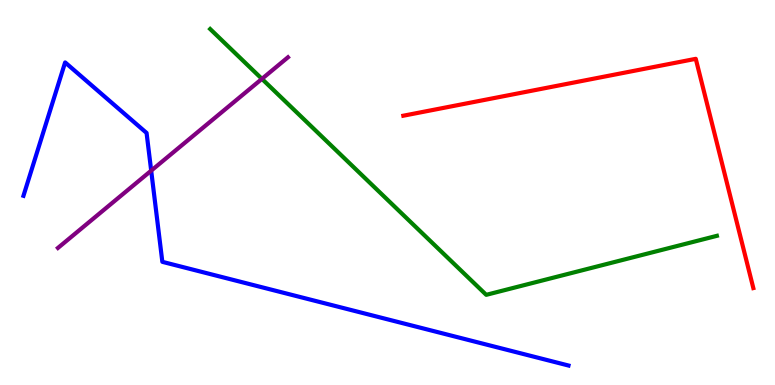[{'lines': ['blue', 'red'], 'intersections': []}, {'lines': ['green', 'red'], 'intersections': []}, {'lines': ['purple', 'red'], 'intersections': []}, {'lines': ['blue', 'green'], 'intersections': []}, {'lines': ['blue', 'purple'], 'intersections': [{'x': 1.95, 'y': 5.57}]}, {'lines': ['green', 'purple'], 'intersections': [{'x': 3.38, 'y': 7.95}]}]